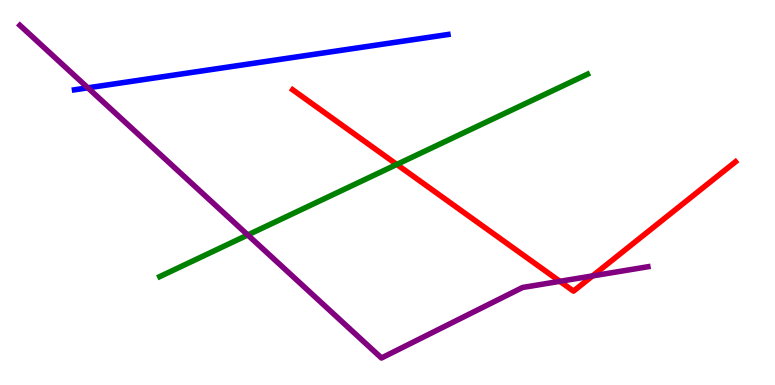[{'lines': ['blue', 'red'], 'intersections': []}, {'lines': ['green', 'red'], 'intersections': [{'x': 5.12, 'y': 5.73}]}, {'lines': ['purple', 'red'], 'intersections': [{'x': 7.22, 'y': 2.69}, {'x': 7.65, 'y': 2.83}]}, {'lines': ['blue', 'green'], 'intersections': []}, {'lines': ['blue', 'purple'], 'intersections': [{'x': 1.13, 'y': 7.72}]}, {'lines': ['green', 'purple'], 'intersections': [{'x': 3.2, 'y': 3.9}]}]